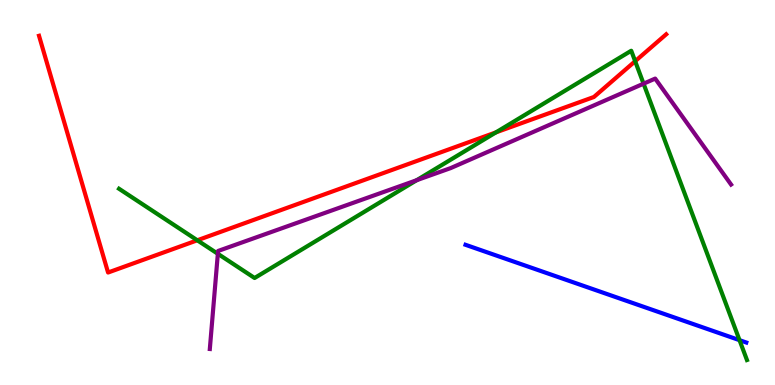[{'lines': ['blue', 'red'], 'intersections': []}, {'lines': ['green', 'red'], 'intersections': [{'x': 2.55, 'y': 3.76}, {'x': 6.4, 'y': 6.56}, {'x': 8.2, 'y': 8.41}]}, {'lines': ['purple', 'red'], 'intersections': []}, {'lines': ['blue', 'green'], 'intersections': [{'x': 9.54, 'y': 1.16}]}, {'lines': ['blue', 'purple'], 'intersections': []}, {'lines': ['green', 'purple'], 'intersections': [{'x': 2.81, 'y': 3.41}, {'x': 5.38, 'y': 5.32}, {'x': 8.3, 'y': 7.83}]}]